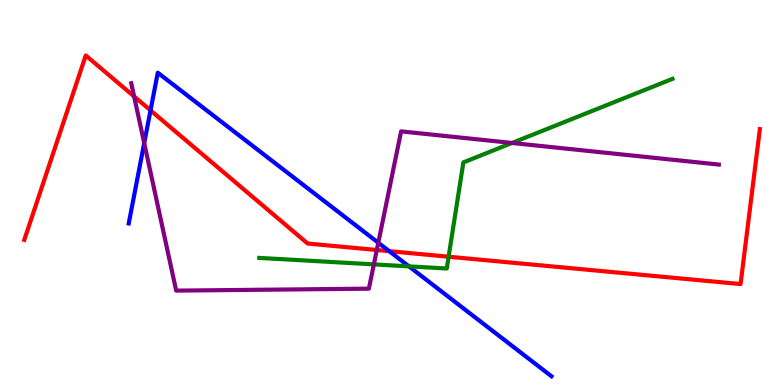[{'lines': ['blue', 'red'], 'intersections': [{'x': 1.94, 'y': 7.13}, {'x': 5.02, 'y': 3.48}]}, {'lines': ['green', 'red'], 'intersections': [{'x': 5.79, 'y': 3.33}]}, {'lines': ['purple', 'red'], 'intersections': [{'x': 1.73, 'y': 7.49}, {'x': 4.86, 'y': 3.51}]}, {'lines': ['blue', 'green'], 'intersections': [{'x': 5.28, 'y': 3.08}]}, {'lines': ['blue', 'purple'], 'intersections': [{'x': 1.86, 'y': 6.28}, {'x': 4.88, 'y': 3.7}]}, {'lines': ['green', 'purple'], 'intersections': [{'x': 4.82, 'y': 3.13}, {'x': 6.61, 'y': 6.29}]}]